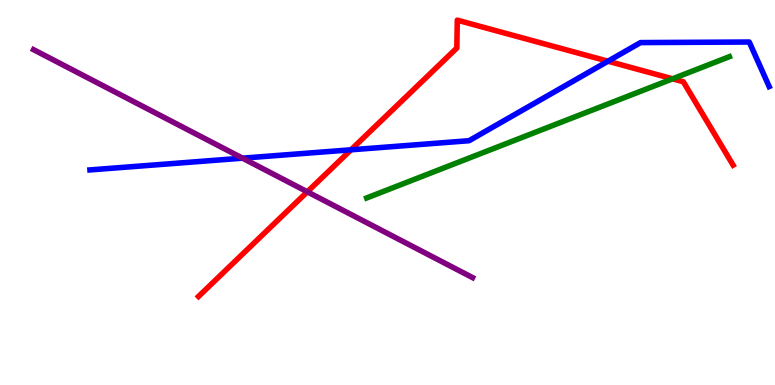[{'lines': ['blue', 'red'], 'intersections': [{'x': 4.53, 'y': 6.11}, {'x': 7.84, 'y': 8.41}]}, {'lines': ['green', 'red'], 'intersections': [{'x': 8.68, 'y': 7.95}]}, {'lines': ['purple', 'red'], 'intersections': [{'x': 3.97, 'y': 5.02}]}, {'lines': ['blue', 'green'], 'intersections': []}, {'lines': ['blue', 'purple'], 'intersections': [{'x': 3.13, 'y': 5.89}]}, {'lines': ['green', 'purple'], 'intersections': []}]